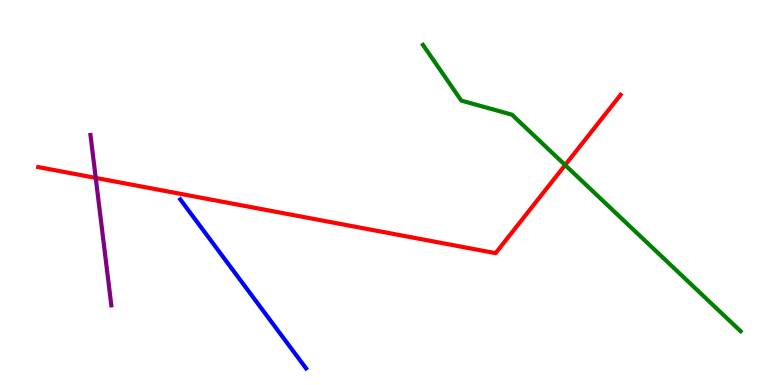[{'lines': ['blue', 'red'], 'intersections': []}, {'lines': ['green', 'red'], 'intersections': [{'x': 7.29, 'y': 5.71}]}, {'lines': ['purple', 'red'], 'intersections': [{'x': 1.24, 'y': 5.38}]}, {'lines': ['blue', 'green'], 'intersections': []}, {'lines': ['blue', 'purple'], 'intersections': []}, {'lines': ['green', 'purple'], 'intersections': []}]